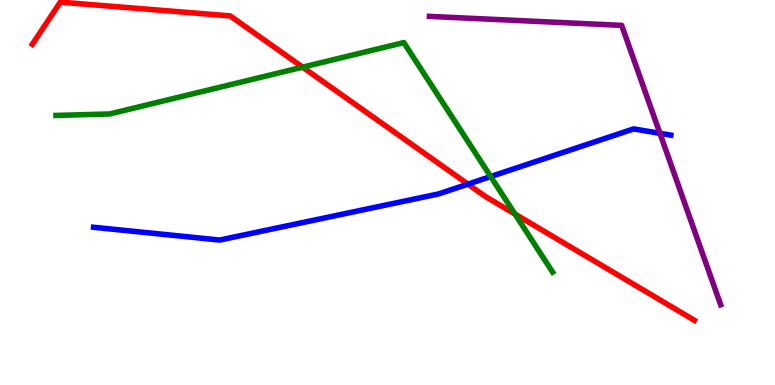[{'lines': ['blue', 'red'], 'intersections': [{'x': 6.04, 'y': 5.22}]}, {'lines': ['green', 'red'], 'intersections': [{'x': 3.9, 'y': 8.26}, {'x': 6.64, 'y': 4.44}]}, {'lines': ['purple', 'red'], 'intersections': []}, {'lines': ['blue', 'green'], 'intersections': [{'x': 6.33, 'y': 5.41}]}, {'lines': ['blue', 'purple'], 'intersections': [{'x': 8.52, 'y': 6.54}]}, {'lines': ['green', 'purple'], 'intersections': []}]